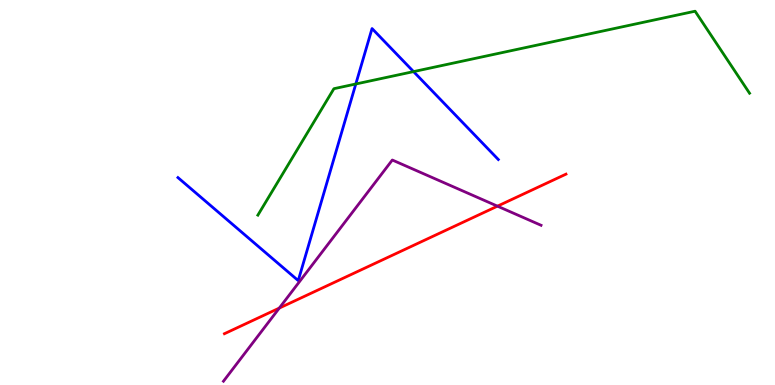[{'lines': ['blue', 'red'], 'intersections': []}, {'lines': ['green', 'red'], 'intersections': []}, {'lines': ['purple', 'red'], 'intersections': [{'x': 3.6, 'y': 2.0}, {'x': 6.42, 'y': 4.65}]}, {'lines': ['blue', 'green'], 'intersections': [{'x': 4.59, 'y': 7.82}, {'x': 5.34, 'y': 8.14}]}, {'lines': ['blue', 'purple'], 'intersections': []}, {'lines': ['green', 'purple'], 'intersections': []}]